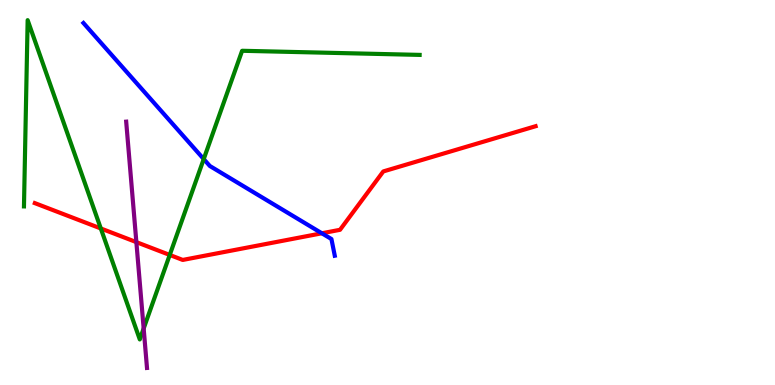[{'lines': ['blue', 'red'], 'intersections': [{'x': 4.15, 'y': 3.94}]}, {'lines': ['green', 'red'], 'intersections': [{'x': 1.3, 'y': 4.07}, {'x': 2.19, 'y': 3.38}]}, {'lines': ['purple', 'red'], 'intersections': [{'x': 1.76, 'y': 3.71}]}, {'lines': ['blue', 'green'], 'intersections': [{'x': 2.63, 'y': 5.87}]}, {'lines': ['blue', 'purple'], 'intersections': []}, {'lines': ['green', 'purple'], 'intersections': [{'x': 1.85, 'y': 1.47}]}]